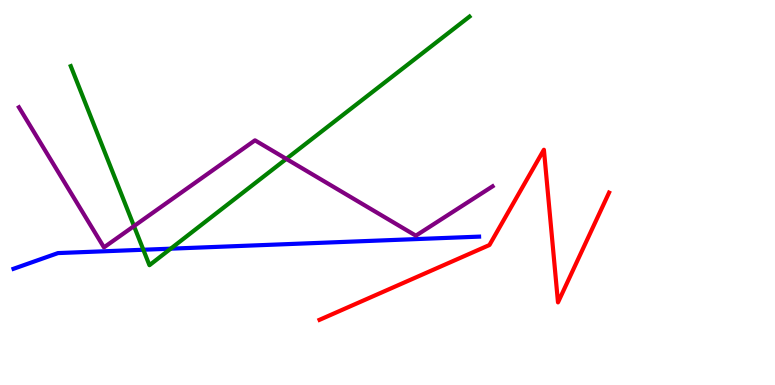[{'lines': ['blue', 'red'], 'intersections': []}, {'lines': ['green', 'red'], 'intersections': []}, {'lines': ['purple', 'red'], 'intersections': []}, {'lines': ['blue', 'green'], 'intersections': [{'x': 1.85, 'y': 3.51}, {'x': 2.2, 'y': 3.54}]}, {'lines': ['blue', 'purple'], 'intersections': []}, {'lines': ['green', 'purple'], 'intersections': [{'x': 1.73, 'y': 4.13}, {'x': 3.69, 'y': 5.87}]}]